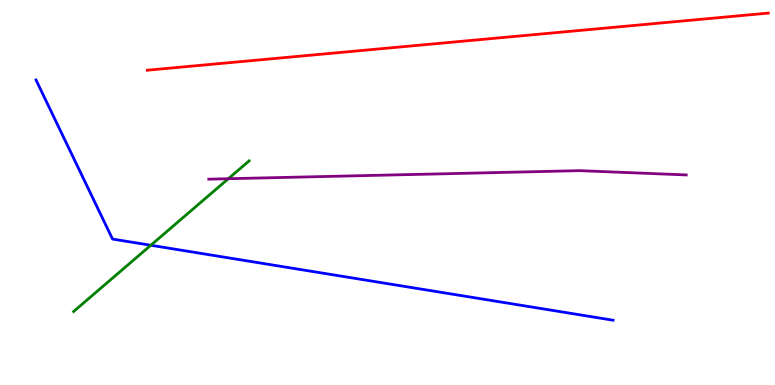[{'lines': ['blue', 'red'], 'intersections': []}, {'lines': ['green', 'red'], 'intersections': []}, {'lines': ['purple', 'red'], 'intersections': []}, {'lines': ['blue', 'green'], 'intersections': [{'x': 1.95, 'y': 3.63}]}, {'lines': ['blue', 'purple'], 'intersections': []}, {'lines': ['green', 'purple'], 'intersections': [{'x': 2.95, 'y': 5.36}]}]